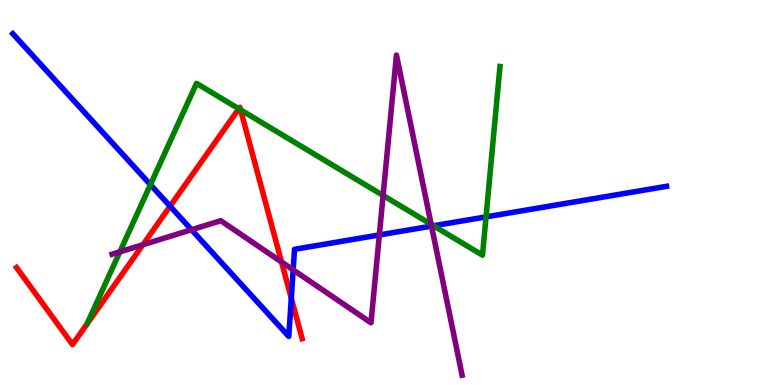[{'lines': ['blue', 'red'], 'intersections': [{'x': 2.19, 'y': 4.64}, {'x': 3.76, 'y': 2.25}]}, {'lines': ['green', 'red'], 'intersections': [{'x': 3.08, 'y': 7.17}, {'x': 3.1, 'y': 7.15}]}, {'lines': ['purple', 'red'], 'intersections': [{'x': 1.84, 'y': 3.64}, {'x': 3.63, 'y': 3.2}]}, {'lines': ['blue', 'green'], 'intersections': [{'x': 1.94, 'y': 5.2}, {'x': 5.59, 'y': 4.14}, {'x': 6.27, 'y': 4.37}]}, {'lines': ['blue', 'purple'], 'intersections': [{'x': 2.47, 'y': 4.03}, {'x': 3.78, 'y': 2.99}, {'x': 4.89, 'y': 3.9}, {'x': 5.57, 'y': 4.13}]}, {'lines': ['green', 'purple'], 'intersections': [{'x': 1.55, 'y': 3.46}, {'x': 4.94, 'y': 4.92}, {'x': 5.56, 'y': 4.17}]}]